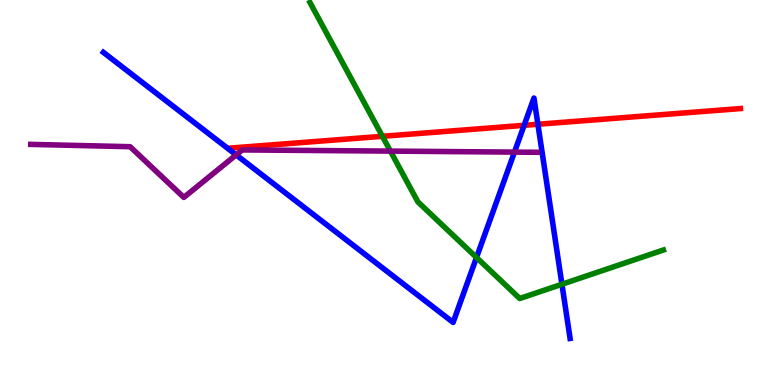[{'lines': ['blue', 'red'], 'intersections': [{'x': 6.76, 'y': 6.74}, {'x': 6.94, 'y': 6.77}]}, {'lines': ['green', 'red'], 'intersections': [{'x': 4.93, 'y': 6.46}]}, {'lines': ['purple', 'red'], 'intersections': []}, {'lines': ['blue', 'green'], 'intersections': [{'x': 6.15, 'y': 3.31}, {'x': 7.25, 'y': 2.62}]}, {'lines': ['blue', 'purple'], 'intersections': [{'x': 3.05, 'y': 5.98}, {'x': 6.64, 'y': 6.05}]}, {'lines': ['green', 'purple'], 'intersections': [{'x': 5.04, 'y': 6.08}]}]